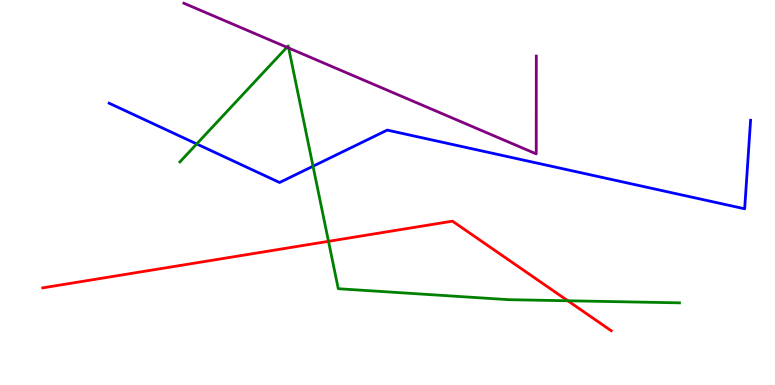[{'lines': ['blue', 'red'], 'intersections': []}, {'lines': ['green', 'red'], 'intersections': [{'x': 4.24, 'y': 3.73}, {'x': 7.33, 'y': 2.19}]}, {'lines': ['purple', 'red'], 'intersections': []}, {'lines': ['blue', 'green'], 'intersections': [{'x': 2.54, 'y': 6.26}, {'x': 4.04, 'y': 5.68}]}, {'lines': ['blue', 'purple'], 'intersections': []}, {'lines': ['green', 'purple'], 'intersections': [{'x': 3.7, 'y': 8.77}, {'x': 3.72, 'y': 8.75}]}]